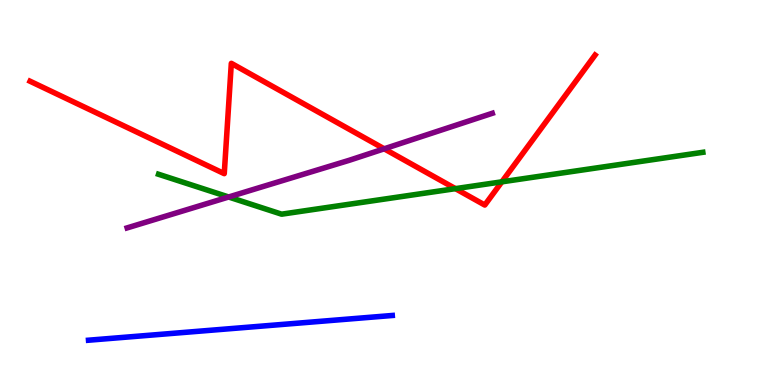[{'lines': ['blue', 'red'], 'intersections': []}, {'lines': ['green', 'red'], 'intersections': [{'x': 5.88, 'y': 5.1}, {'x': 6.48, 'y': 5.28}]}, {'lines': ['purple', 'red'], 'intersections': [{'x': 4.96, 'y': 6.13}]}, {'lines': ['blue', 'green'], 'intersections': []}, {'lines': ['blue', 'purple'], 'intersections': []}, {'lines': ['green', 'purple'], 'intersections': [{'x': 2.95, 'y': 4.88}]}]